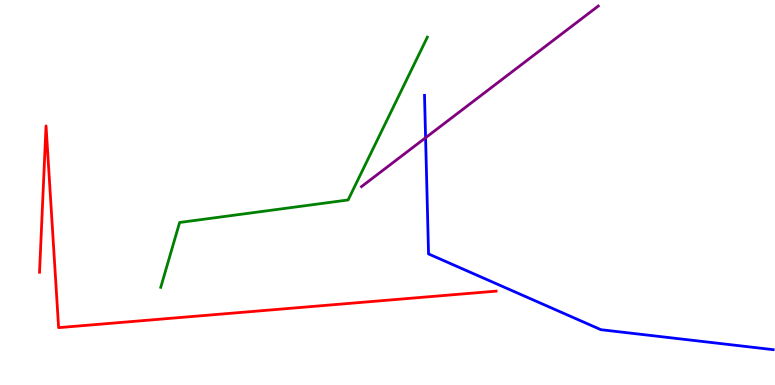[{'lines': ['blue', 'red'], 'intersections': []}, {'lines': ['green', 'red'], 'intersections': []}, {'lines': ['purple', 'red'], 'intersections': []}, {'lines': ['blue', 'green'], 'intersections': []}, {'lines': ['blue', 'purple'], 'intersections': [{'x': 5.49, 'y': 6.42}]}, {'lines': ['green', 'purple'], 'intersections': []}]